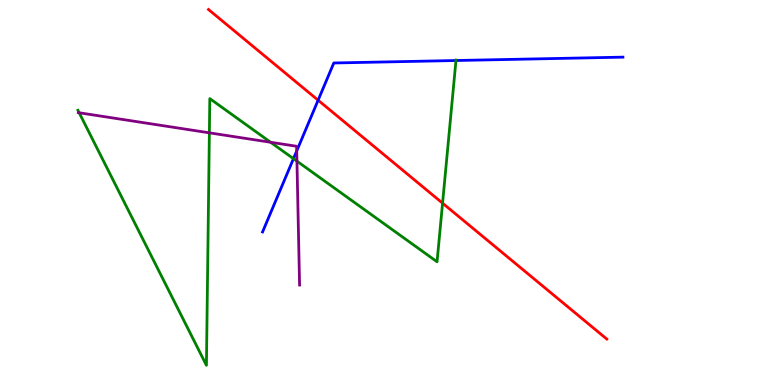[{'lines': ['blue', 'red'], 'intersections': [{'x': 4.1, 'y': 7.4}]}, {'lines': ['green', 'red'], 'intersections': [{'x': 5.71, 'y': 4.72}]}, {'lines': ['purple', 'red'], 'intersections': []}, {'lines': ['blue', 'green'], 'intersections': [{'x': 3.79, 'y': 5.88}, {'x': 5.88, 'y': 8.43}]}, {'lines': ['blue', 'purple'], 'intersections': [{'x': 3.83, 'y': 6.08}]}, {'lines': ['green', 'purple'], 'intersections': [{'x': 1.02, 'y': 7.07}, {'x': 2.7, 'y': 6.55}, {'x': 3.49, 'y': 6.3}, {'x': 3.83, 'y': 5.81}]}]